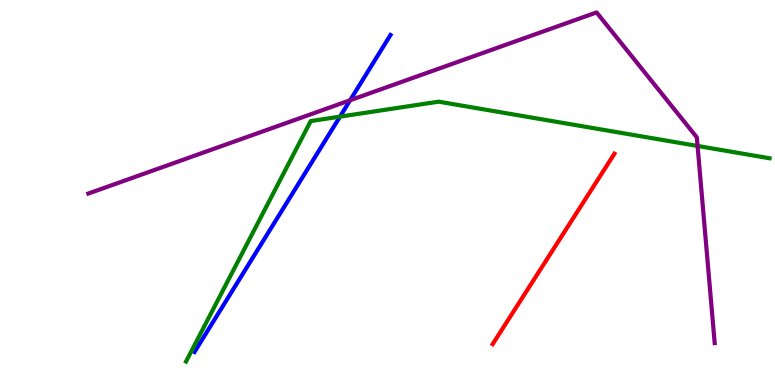[{'lines': ['blue', 'red'], 'intersections': []}, {'lines': ['green', 'red'], 'intersections': []}, {'lines': ['purple', 'red'], 'intersections': []}, {'lines': ['blue', 'green'], 'intersections': [{'x': 4.39, 'y': 6.97}]}, {'lines': ['blue', 'purple'], 'intersections': [{'x': 4.52, 'y': 7.4}]}, {'lines': ['green', 'purple'], 'intersections': [{'x': 9.0, 'y': 6.21}]}]